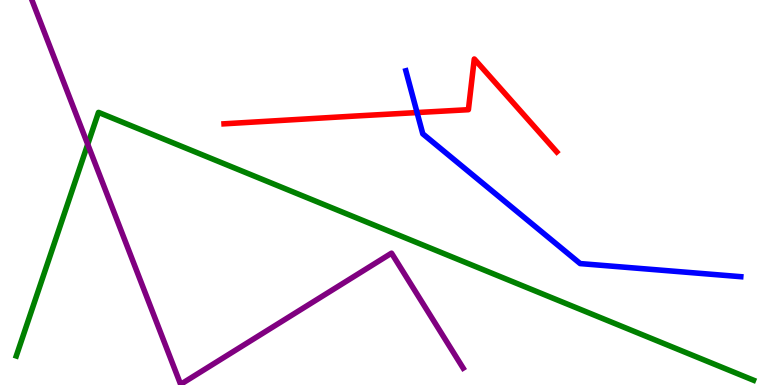[{'lines': ['blue', 'red'], 'intersections': [{'x': 5.38, 'y': 7.08}]}, {'lines': ['green', 'red'], 'intersections': []}, {'lines': ['purple', 'red'], 'intersections': []}, {'lines': ['blue', 'green'], 'intersections': []}, {'lines': ['blue', 'purple'], 'intersections': []}, {'lines': ['green', 'purple'], 'intersections': [{'x': 1.13, 'y': 6.25}]}]